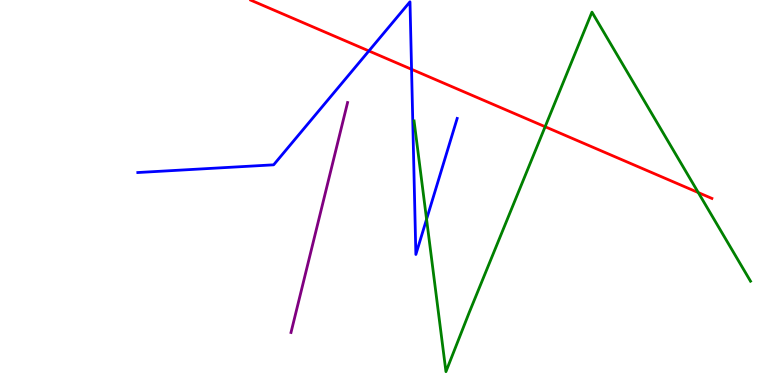[{'lines': ['blue', 'red'], 'intersections': [{'x': 4.76, 'y': 8.68}, {'x': 5.31, 'y': 8.2}]}, {'lines': ['green', 'red'], 'intersections': [{'x': 7.03, 'y': 6.71}, {'x': 9.01, 'y': 5.0}]}, {'lines': ['purple', 'red'], 'intersections': []}, {'lines': ['blue', 'green'], 'intersections': [{'x': 5.5, 'y': 4.31}]}, {'lines': ['blue', 'purple'], 'intersections': []}, {'lines': ['green', 'purple'], 'intersections': []}]